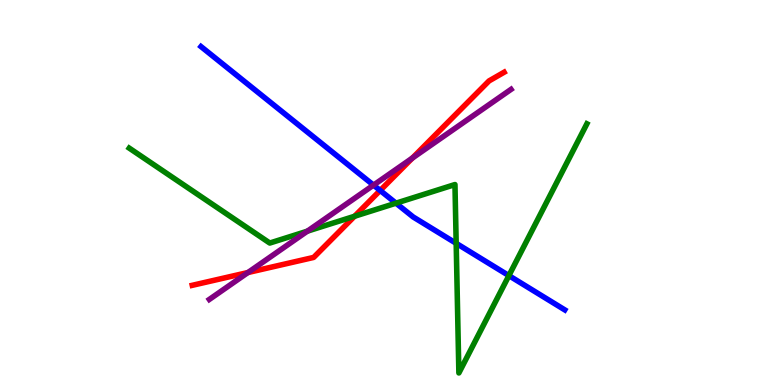[{'lines': ['blue', 'red'], 'intersections': [{'x': 4.91, 'y': 5.05}]}, {'lines': ['green', 'red'], 'intersections': [{'x': 4.57, 'y': 4.38}]}, {'lines': ['purple', 'red'], 'intersections': [{'x': 3.2, 'y': 2.92}, {'x': 5.32, 'y': 5.89}]}, {'lines': ['blue', 'green'], 'intersections': [{'x': 5.11, 'y': 4.72}, {'x': 5.89, 'y': 3.68}, {'x': 6.57, 'y': 2.84}]}, {'lines': ['blue', 'purple'], 'intersections': [{'x': 4.82, 'y': 5.19}]}, {'lines': ['green', 'purple'], 'intersections': [{'x': 3.97, 'y': 4.0}]}]